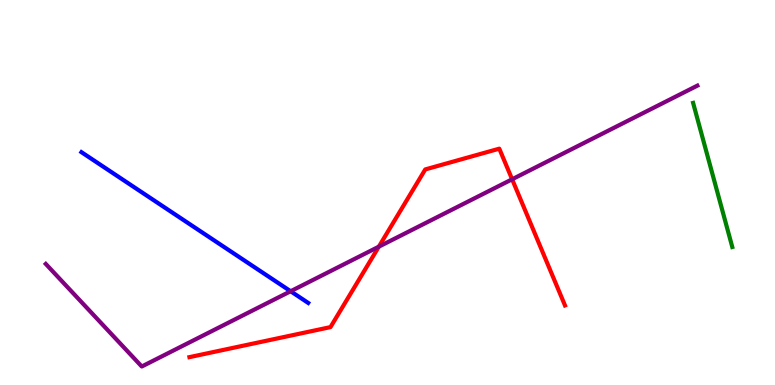[{'lines': ['blue', 'red'], 'intersections': []}, {'lines': ['green', 'red'], 'intersections': []}, {'lines': ['purple', 'red'], 'intersections': [{'x': 4.89, 'y': 3.59}, {'x': 6.61, 'y': 5.34}]}, {'lines': ['blue', 'green'], 'intersections': []}, {'lines': ['blue', 'purple'], 'intersections': [{'x': 3.75, 'y': 2.44}]}, {'lines': ['green', 'purple'], 'intersections': []}]